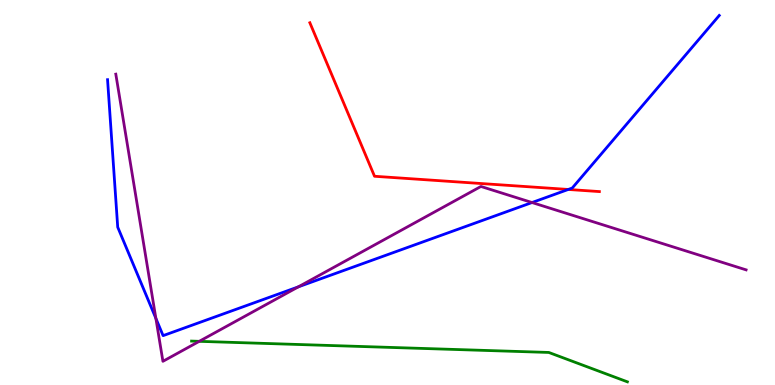[{'lines': ['blue', 'red'], 'intersections': [{'x': 7.33, 'y': 5.08}]}, {'lines': ['green', 'red'], 'intersections': []}, {'lines': ['purple', 'red'], 'intersections': []}, {'lines': ['blue', 'green'], 'intersections': []}, {'lines': ['blue', 'purple'], 'intersections': [{'x': 2.01, 'y': 1.73}, {'x': 3.85, 'y': 2.55}, {'x': 6.86, 'y': 4.74}]}, {'lines': ['green', 'purple'], 'intersections': [{'x': 2.57, 'y': 1.13}]}]